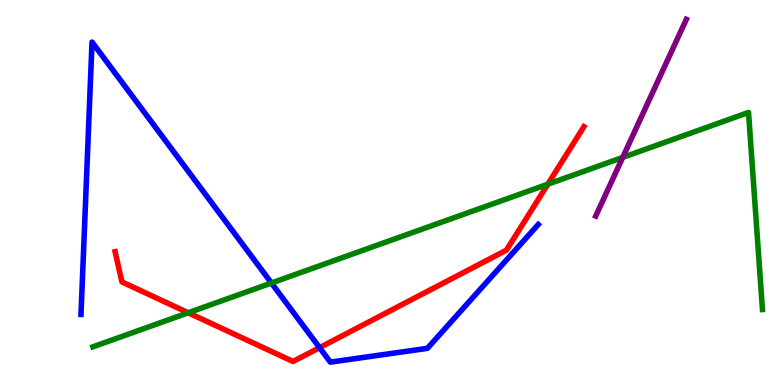[{'lines': ['blue', 'red'], 'intersections': [{'x': 4.12, 'y': 0.97}]}, {'lines': ['green', 'red'], 'intersections': [{'x': 2.43, 'y': 1.88}, {'x': 7.07, 'y': 5.22}]}, {'lines': ['purple', 'red'], 'intersections': []}, {'lines': ['blue', 'green'], 'intersections': [{'x': 3.5, 'y': 2.65}]}, {'lines': ['blue', 'purple'], 'intersections': []}, {'lines': ['green', 'purple'], 'intersections': [{'x': 8.04, 'y': 5.91}]}]